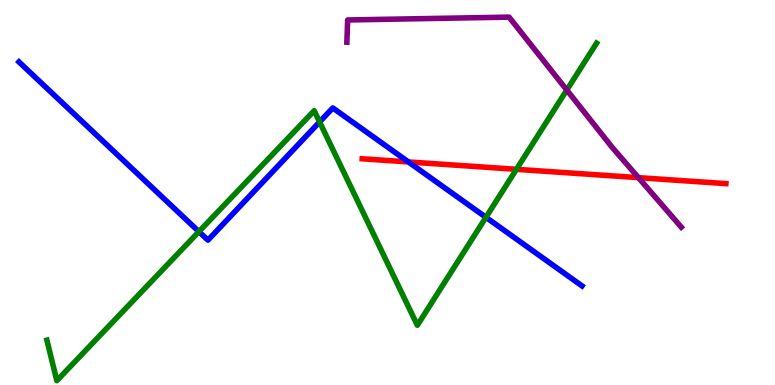[{'lines': ['blue', 'red'], 'intersections': [{'x': 5.27, 'y': 5.79}]}, {'lines': ['green', 'red'], 'intersections': [{'x': 6.66, 'y': 5.6}]}, {'lines': ['purple', 'red'], 'intersections': [{'x': 8.24, 'y': 5.39}]}, {'lines': ['blue', 'green'], 'intersections': [{'x': 2.57, 'y': 3.98}, {'x': 4.12, 'y': 6.83}, {'x': 6.27, 'y': 4.36}]}, {'lines': ['blue', 'purple'], 'intersections': []}, {'lines': ['green', 'purple'], 'intersections': [{'x': 7.31, 'y': 7.66}]}]